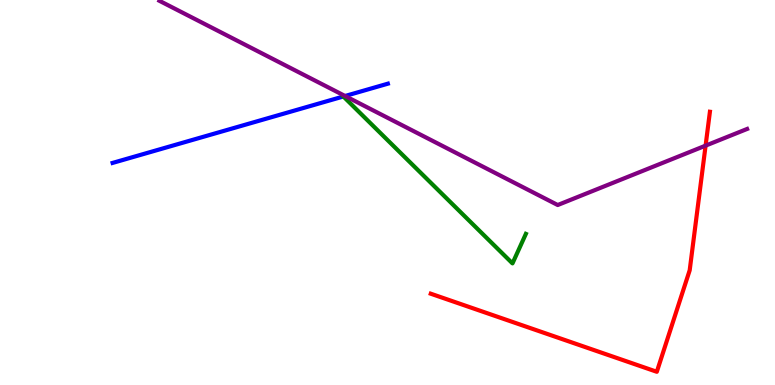[{'lines': ['blue', 'red'], 'intersections': []}, {'lines': ['green', 'red'], 'intersections': []}, {'lines': ['purple', 'red'], 'intersections': [{'x': 9.1, 'y': 6.22}]}, {'lines': ['blue', 'green'], 'intersections': [{'x': 4.43, 'y': 7.49}]}, {'lines': ['blue', 'purple'], 'intersections': [{'x': 4.45, 'y': 7.51}]}, {'lines': ['green', 'purple'], 'intersections': []}]